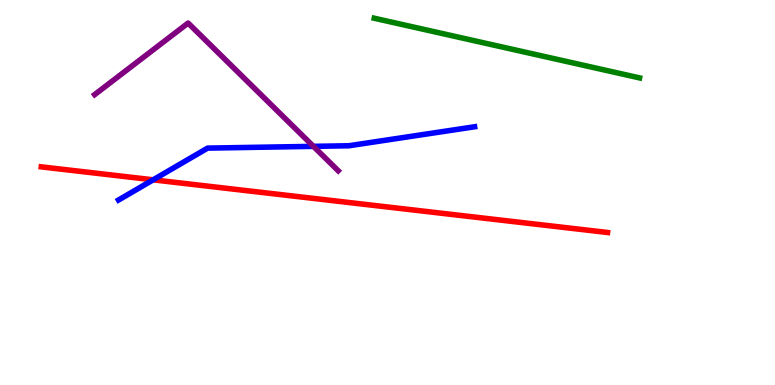[{'lines': ['blue', 'red'], 'intersections': [{'x': 1.98, 'y': 5.33}]}, {'lines': ['green', 'red'], 'intersections': []}, {'lines': ['purple', 'red'], 'intersections': []}, {'lines': ['blue', 'green'], 'intersections': []}, {'lines': ['blue', 'purple'], 'intersections': [{'x': 4.04, 'y': 6.2}]}, {'lines': ['green', 'purple'], 'intersections': []}]